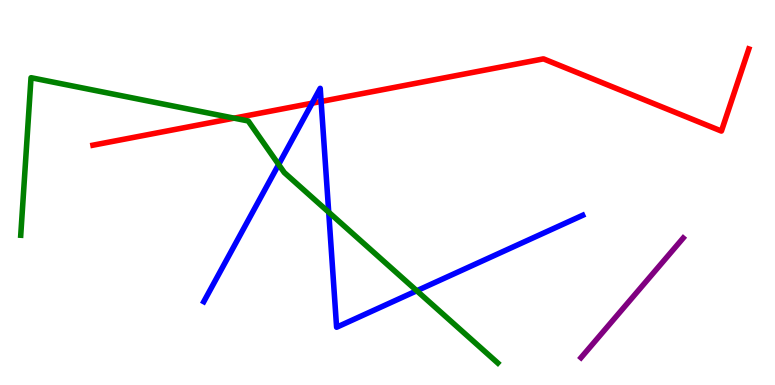[{'lines': ['blue', 'red'], 'intersections': [{'x': 4.03, 'y': 7.32}, {'x': 4.14, 'y': 7.36}]}, {'lines': ['green', 'red'], 'intersections': [{'x': 3.02, 'y': 6.93}]}, {'lines': ['purple', 'red'], 'intersections': []}, {'lines': ['blue', 'green'], 'intersections': [{'x': 3.6, 'y': 5.73}, {'x': 4.24, 'y': 4.49}, {'x': 5.38, 'y': 2.45}]}, {'lines': ['blue', 'purple'], 'intersections': []}, {'lines': ['green', 'purple'], 'intersections': []}]